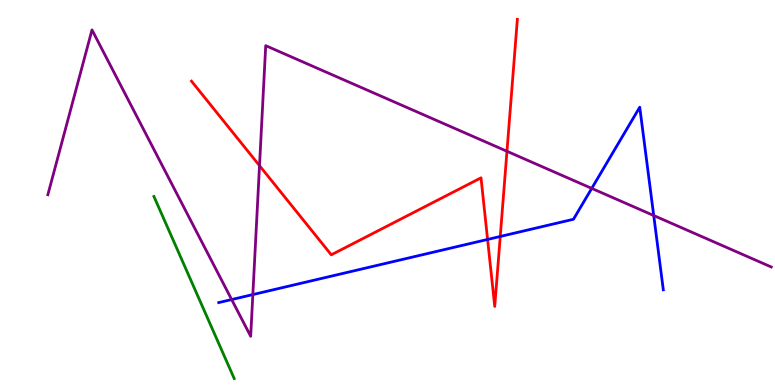[{'lines': ['blue', 'red'], 'intersections': [{'x': 6.29, 'y': 3.78}, {'x': 6.45, 'y': 3.86}]}, {'lines': ['green', 'red'], 'intersections': []}, {'lines': ['purple', 'red'], 'intersections': [{'x': 3.35, 'y': 5.7}, {'x': 6.54, 'y': 6.07}]}, {'lines': ['blue', 'green'], 'intersections': []}, {'lines': ['blue', 'purple'], 'intersections': [{'x': 2.99, 'y': 2.22}, {'x': 3.26, 'y': 2.35}, {'x': 7.64, 'y': 5.11}, {'x': 8.44, 'y': 4.4}]}, {'lines': ['green', 'purple'], 'intersections': []}]